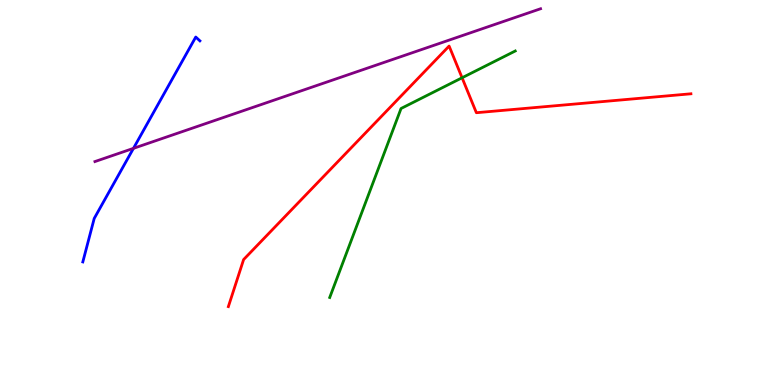[{'lines': ['blue', 'red'], 'intersections': []}, {'lines': ['green', 'red'], 'intersections': [{'x': 5.96, 'y': 7.98}]}, {'lines': ['purple', 'red'], 'intersections': []}, {'lines': ['blue', 'green'], 'intersections': []}, {'lines': ['blue', 'purple'], 'intersections': [{'x': 1.72, 'y': 6.15}]}, {'lines': ['green', 'purple'], 'intersections': []}]